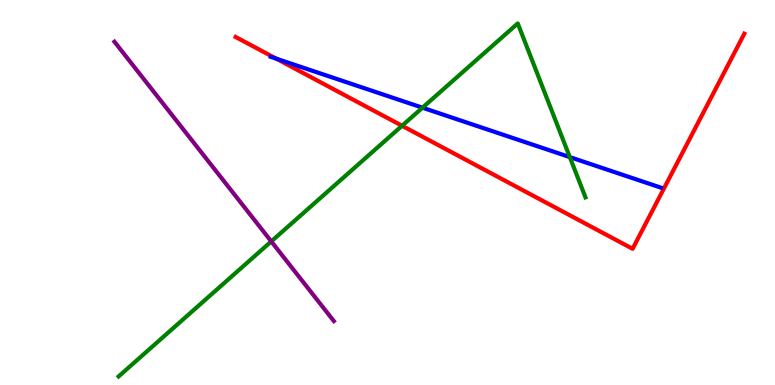[{'lines': ['blue', 'red'], 'intersections': [{'x': 3.57, 'y': 8.48}]}, {'lines': ['green', 'red'], 'intersections': [{'x': 5.19, 'y': 6.73}]}, {'lines': ['purple', 'red'], 'intersections': []}, {'lines': ['blue', 'green'], 'intersections': [{'x': 5.45, 'y': 7.2}, {'x': 7.35, 'y': 5.92}]}, {'lines': ['blue', 'purple'], 'intersections': []}, {'lines': ['green', 'purple'], 'intersections': [{'x': 3.5, 'y': 3.73}]}]